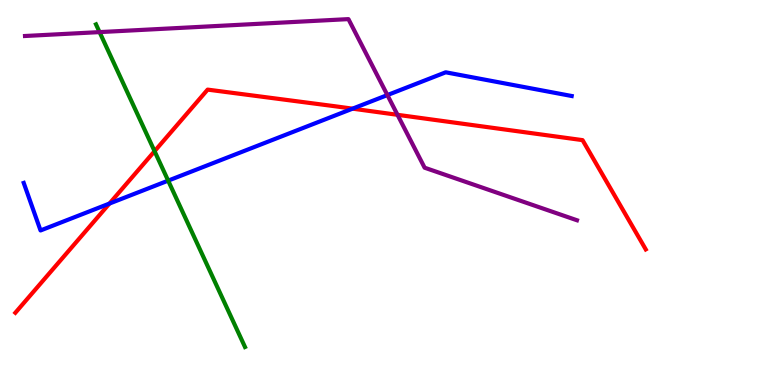[{'lines': ['blue', 'red'], 'intersections': [{'x': 1.41, 'y': 4.71}, {'x': 4.55, 'y': 7.18}]}, {'lines': ['green', 'red'], 'intersections': [{'x': 1.99, 'y': 6.07}]}, {'lines': ['purple', 'red'], 'intersections': [{'x': 5.13, 'y': 7.02}]}, {'lines': ['blue', 'green'], 'intersections': [{'x': 2.17, 'y': 5.31}]}, {'lines': ['blue', 'purple'], 'intersections': [{'x': 5.0, 'y': 7.53}]}, {'lines': ['green', 'purple'], 'intersections': [{'x': 1.28, 'y': 9.17}]}]